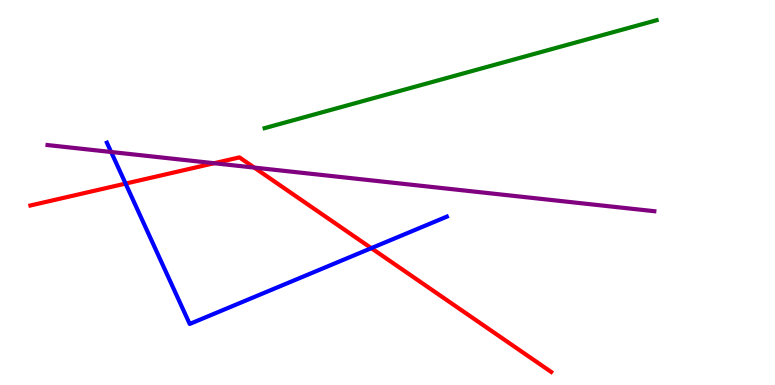[{'lines': ['blue', 'red'], 'intersections': [{'x': 1.62, 'y': 5.23}, {'x': 4.79, 'y': 3.55}]}, {'lines': ['green', 'red'], 'intersections': []}, {'lines': ['purple', 'red'], 'intersections': [{'x': 2.76, 'y': 5.76}, {'x': 3.28, 'y': 5.65}]}, {'lines': ['blue', 'green'], 'intersections': []}, {'lines': ['blue', 'purple'], 'intersections': [{'x': 1.43, 'y': 6.05}]}, {'lines': ['green', 'purple'], 'intersections': []}]